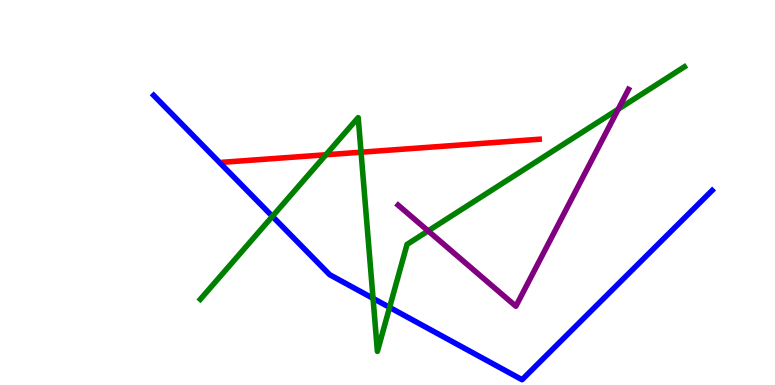[{'lines': ['blue', 'red'], 'intersections': []}, {'lines': ['green', 'red'], 'intersections': [{'x': 4.21, 'y': 5.98}, {'x': 4.66, 'y': 6.05}]}, {'lines': ['purple', 'red'], 'intersections': []}, {'lines': ['blue', 'green'], 'intersections': [{'x': 3.51, 'y': 4.38}, {'x': 4.81, 'y': 2.25}, {'x': 5.03, 'y': 2.02}]}, {'lines': ['blue', 'purple'], 'intersections': []}, {'lines': ['green', 'purple'], 'intersections': [{'x': 5.52, 'y': 4.0}, {'x': 7.98, 'y': 7.16}]}]